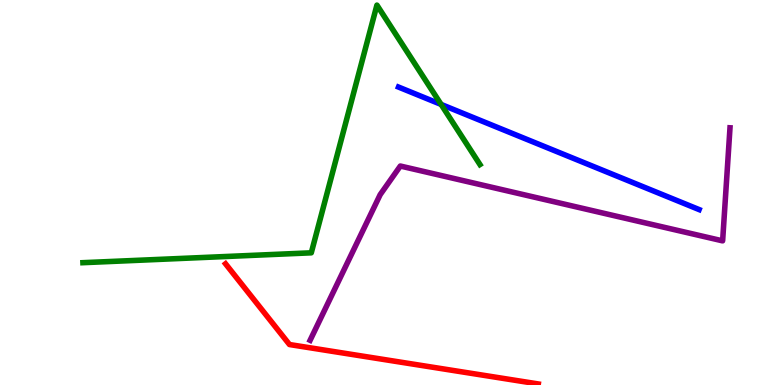[{'lines': ['blue', 'red'], 'intersections': []}, {'lines': ['green', 'red'], 'intersections': []}, {'lines': ['purple', 'red'], 'intersections': []}, {'lines': ['blue', 'green'], 'intersections': [{'x': 5.69, 'y': 7.29}]}, {'lines': ['blue', 'purple'], 'intersections': []}, {'lines': ['green', 'purple'], 'intersections': []}]